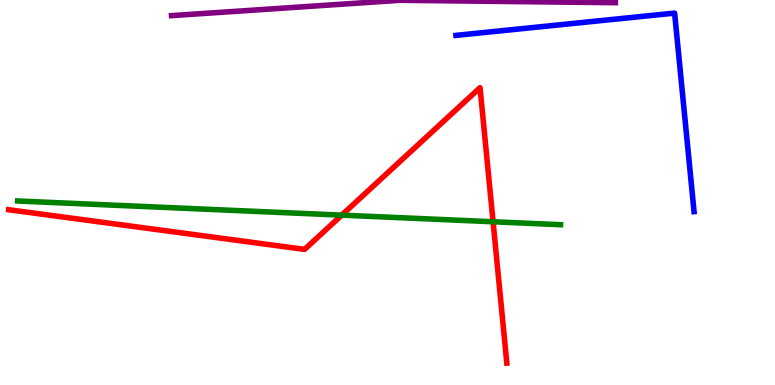[{'lines': ['blue', 'red'], 'intersections': []}, {'lines': ['green', 'red'], 'intersections': [{'x': 4.41, 'y': 4.41}, {'x': 6.36, 'y': 4.24}]}, {'lines': ['purple', 'red'], 'intersections': []}, {'lines': ['blue', 'green'], 'intersections': []}, {'lines': ['blue', 'purple'], 'intersections': []}, {'lines': ['green', 'purple'], 'intersections': []}]